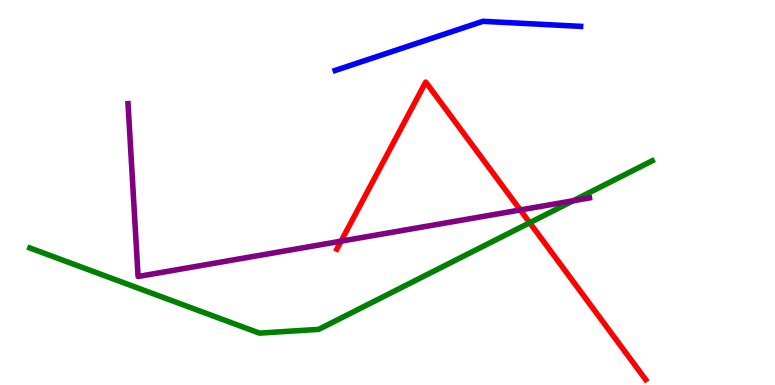[{'lines': ['blue', 'red'], 'intersections': []}, {'lines': ['green', 'red'], 'intersections': [{'x': 6.83, 'y': 4.21}]}, {'lines': ['purple', 'red'], 'intersections': [{'x': 4.4, 'y': 3.74}, {'x': 6.71, 'y': 4.55}]}, {'lines': ['blue', 'green'], 'intersections': []}, {'lines': ['blue', 'purple'], 'intersections': []}, {'lines': ['green', 'purple'], 'intersections': [{'x': 7.4, 'y': 4.79}]}]